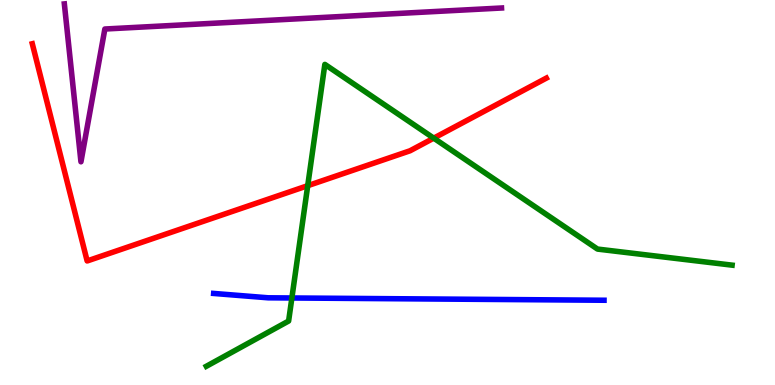[{'lines': ['blue', 'red'], 'intersections': []}, {'lines': ['green', 'red'], 'intersections': [{'x': 3.97, 'y': 5.18}, {'x': 5.6, 'y': 6.41}]}, {'lines': ['purple', 'red'], 'intersections': []}, {'lines': ['blue', 'green'], 'intersections': [{'x': 3.77, 'y': 2.26}]}, {'lines': ['blue', 'purple'], 'intersections': []}, {'lines': ['green', 'purple'], 'intersections': []}]